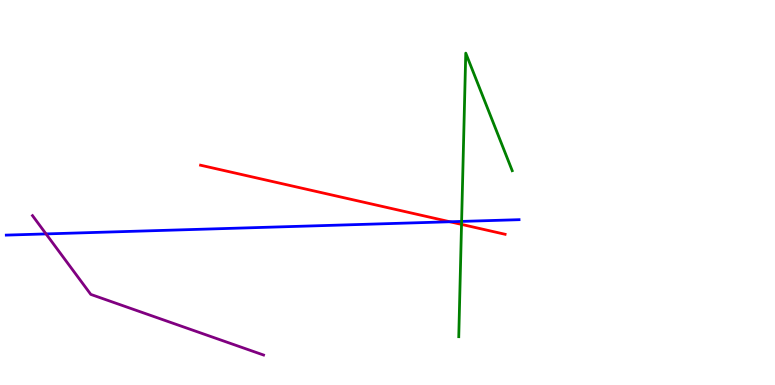[{'lines': ['blue', 'red'], 'intersections': [{'x': 5.81, 'y': 4.24}]}, {'lines': ['green', 'red'], 'intersections': [{'x': 5.96, 'y': 4.17}]}, {'lines': ['purple', 'red'], 'intersections': []}, {'lines': ['blue', 'green'], 'intersections': [{'x': 5.96, 'y': 4.25}]}, {'lines': ['blue', 'purple'], 'intersections': [{'x': 0.594, 'y': 3.92}]}, {'lines': ['green', 'purple'], 'intersections': []}]